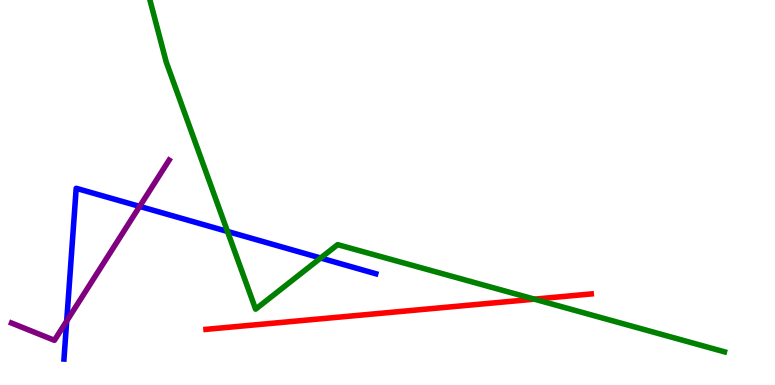[{'lines': ['blue', 'red'], 'intersections': []}, {'lines': ['green', 'red'], 'intersections': [{'x': 6.9, 'y': 2.23}]}, {'lines': ['purple', 'red'], 'intersections': []}, {'lines': ['blue', 'green'], 'intersections': [{'x': 2.94, 'y': 3.99}, {'x': 4.14, 'y': 3.3}]}, {'lines': ['blue', 'purple'], 'intersections': [{'x': 0.861, 'y': 1.66}, {'x': 1.8, 'y': 4.64}]}, {'lines': ['green', 'purple'], 'intersections': []}]